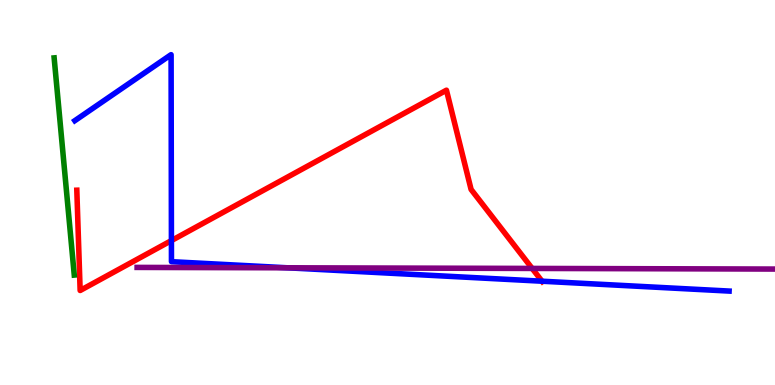[{'lines': ['blue', 'red'], 'intersections': [{'x': 2.21, 'y': 3.75}, {'x': 6.99, 'y': 2.7}]}, {'lines': ['green', 'red'], 'intersections': []}, {'lines': ['purple', 'red'], 'intersections': [{'x': 6.87, 'y': 3.03}]}, {'lines': ['blue', 'green'], 'intersections': []}, {'lines': ['blue', 'purple'], 'intersections': [{'x': 3.71, 'y': 3.04}]}, {'lines': ['green', 'purple'], 'intersections': []}]